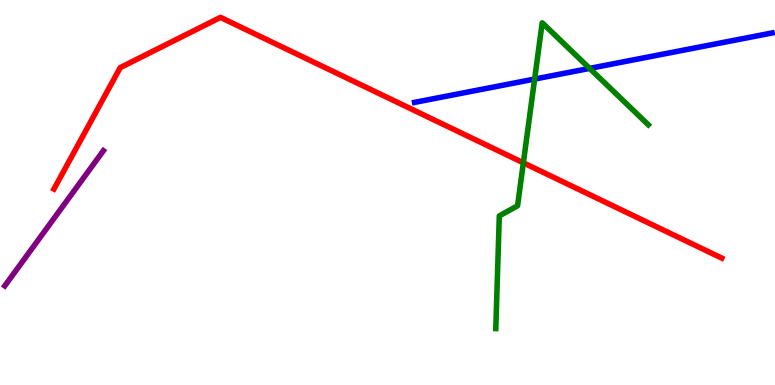[{'lines': ['blue', 'red'], 'intersections': []}, {'lines': ['green', 'red'], 'intersections': [{'x': 6.75, 'y': 5.77}]}, {'lines': ['purple', 'red'], 'intersections': []}, {'lines': ['blue', 'green'], 'intersections': [{'x': 6.9, 'y': 7.95}, {'x': 7.61, 'y': 8.22}]}, {'lines': ['blue', 'purple'], 'intersections': []}, {'lines': ['green', 'purple'], 'intersections': []}]